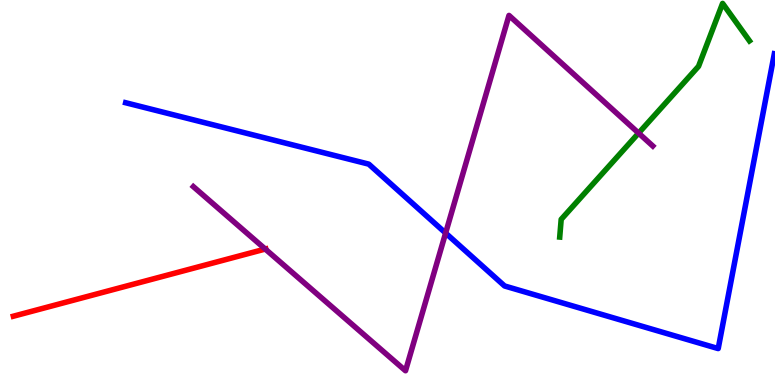[{'lines': ['blue', 'red'], 'intersections': []}, {'lines': ['green', 'red'], 'intersections': []}, {'lines': ['purple', 'red'], 'intersections': [{'x': 3.42, 'y': 3.53}]}, {'lines': ['blue', 'green'], 'intersections': []}, {'lines': ['blue', 'purple'], 'intersections': [{'x': 5.75, 'y': 3.95}]}, {'lines': ['green', 'purple'], 'intersections': [{'x': 8.24, 'y': 6.54}]}]